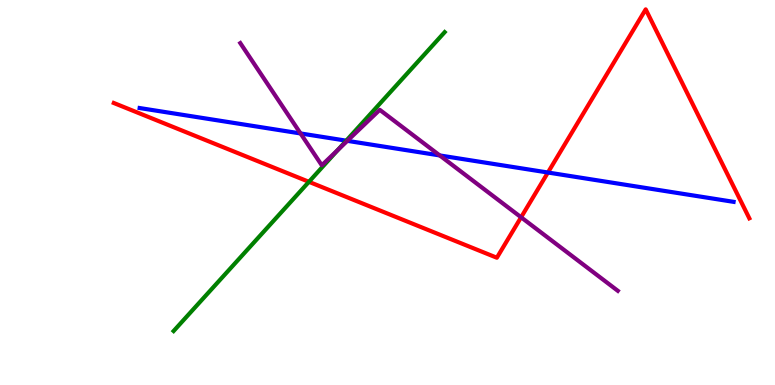[{'lines': ['blue', 'red'], 'intersections': [{'x': 7.07, 'y': 5.52}]}, {'lines': ['green', 'red'], 'intersections': [{'x': 3.99, 'y': 5.28}]}, {'lines': ['purple', 'red'], 'intersections': [{'x': 6.72, 'y': 4.36}]}, {'lines': ['blue', 'green'], 'intersections': [{'x': 4.47, 'y': 6.35}]}, {'lines': ['blue', 'purple'], 'intersections': [{'x': 3.88, 'y': 6.53}, {'x': 4.48, 'y': 6.34}, {'x': 5.67, 'y': 5.96}]}, {'lines': ['green', 'purple'], 'intersections': [{'x': 4.36, 'y': 6.11}]}]